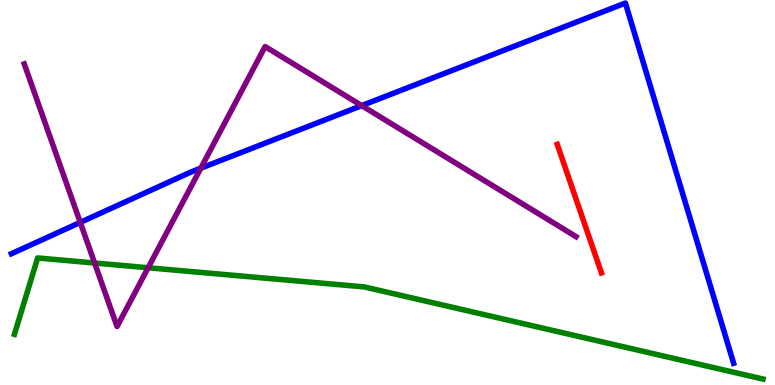[{'lines': ['blue', 'red'], 'intersections': []}, {'lines': ['green', 'red'], 'intersections': []}, {'lines': ['purple', 'red'], 'intersections': []}, {'lines': ['blue', 'green'], 'intersections': []}, {'lines': ['blue', 'purple'], 'intersections': [{'x': 1.04, 'y': 4.22}, {'x': 2.59, 'y': 5.63}, {'x': 4.67, 'y': 7.26}]}, {'lines': ['green', 'purple'], 'intersections': [{'x': 1.22, 'y': 3.17}, {'x': 1.91, 'y': 3.05}]}]